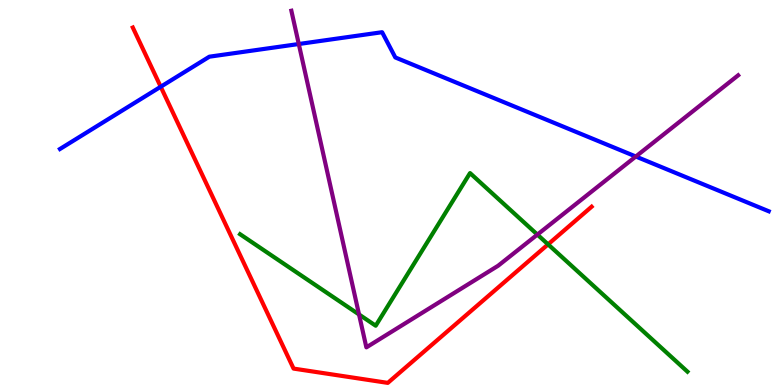[{'lines': ['blue', 'red'], 'intersections': [{'x': 2.07, 'y': 7.75}]}, {'lines': ['green', 'red'], 'intersections': [{'x': 7.07, 'y': 3.65}]}, {'lines': ['purple', 'red'], 'intersections': []}, {'lines': ['blue', 'green'], 'intersections': []}, {'lines': ['blue', 'purple'], 'intersections': [{'x': 3.86, 'y': 8.86}, {'x': 8.2, 'y': 5.93}]}, {'lines': ['green', 'purple'], 'intersections': [{'x': 4.63, 'y': 1.83}, {'x': 6.93, 'y': 3.91}]}]